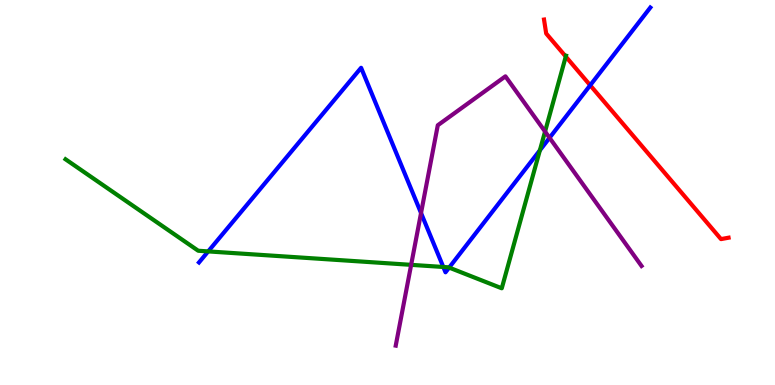[{'lines': ['blue', 'red'], 'intersections': [{'x': 7.62, 'y': 7.79}]}, {'lines': ['green', 'red'], 'intersections': [{'x': 7.3, 'y': 8.53}]}, {'lines': ['purple', 'red'], 'intersections': []}, {'lines': ['blue', 'green'], 'intersections': [{'x': 2.69, 'y': 3.47}, {'x': 5.72, 'y': 3.07}, {'x': 5.8, 'y': 3.05}, {'x': 6.97, 'y': 6.1}]}, {'lines': ['blue', 'purple'], 'intersections': [{'x': 5.43, 'y': 4.47}, {'x': 7.09, 'y': 6.42}]}, {'lines': ['green', 'purple'], 'intersections': [{'x': 5.31, 'y': 3.12}, {'x': 7.03, 'y': 6.58}]}]